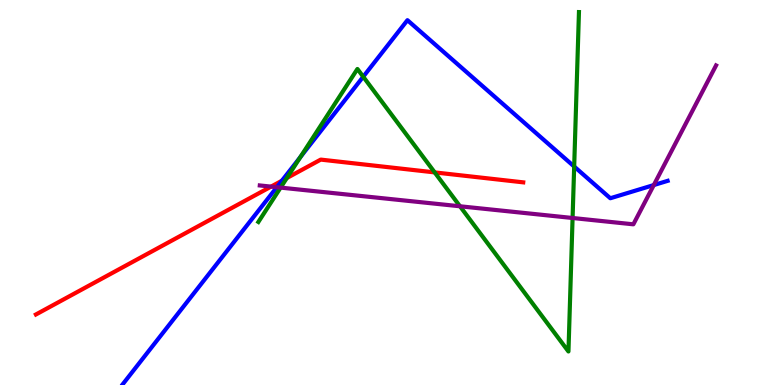[{'lines': ['blue', 'red'], 'intersections': [{'x': 3.64, 'y': 5.31}]}, {'lines': ['green', 'red'], 'intersections': [{'x': 3.7, 'y': 5.37}, {'x': 5.61, 'y': 5.52}]}, {'lines': ['purple', 'red'], 'intersections': [{'x': 3.5, 'y': 5.15}]}, {'lines': ['blue', 'green'], 'intersections': [{'x': 3.88, 'y': 5.92}, {'x': 4.69, 'y': 8.01}, {'x': 7.41, 'y': 5.67}]}, {'lines': ['blue', 'purple'], 'intersections': [{'x': 3.57, 'y': 5.14}, {'x': 8.44, 'y': 5.19}]}, {'lines': ['green', 'purple'], 'intersections': [{'x': 3.62, 'y': 5.13}, {'x': 5.94, 'y': 4.64}, {'x': 7.39, 'y': 4.34}]}]